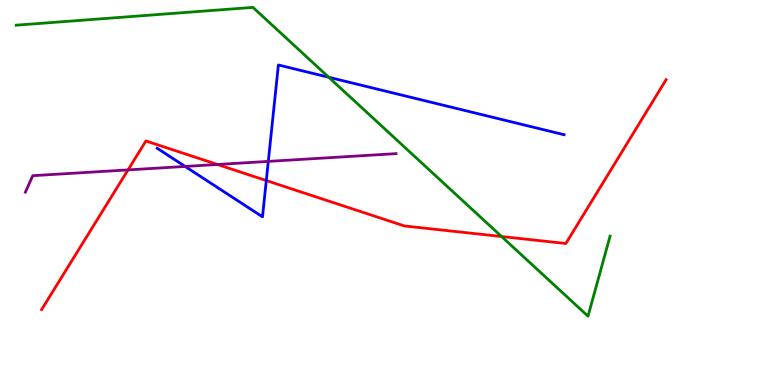[{'lines': ['blue', 'red'], 'intersections': [{'x': 3.44, 'y': 5.31}]}, {'lines': ['green', 'red'], 'intersections': [{'x': 6.47, 'y': 3.86}]}, {'lines': ['purple', 'red'], 'intersections': [{'x': 1.65, 'y': 5.59}, {'x': 2.81, 'y': 5.73}]}, {'lines': ['blue', 'green'], 'intersections': [{'x': 4.24, 'y': 7.99}]}, {'lines': ['blue', 'purple'], 'intersections': [{'x': 2.39, 'y': 5.68}, {'x': 3.46, 'y': 5.81}]}, {'lines': ['green', 'purple'], 'intersections': []}]